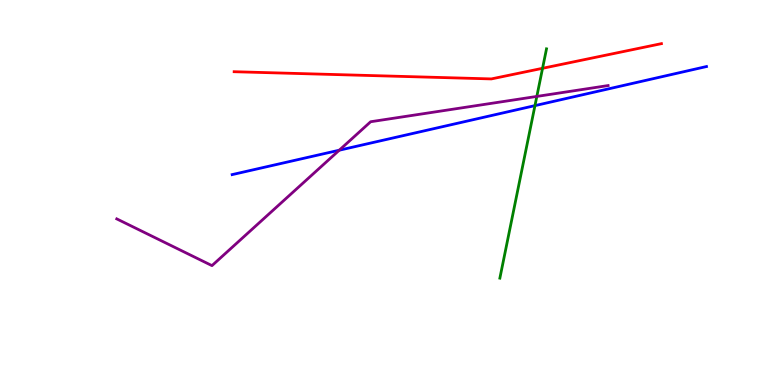[{'lines': ['blue', 'red'], 'intersections': []}, {'lines': ['green', 'red'], 'intersections': [{'x': 7.0, 'y': 8.23}]}, {'lines': ['purple', 'red'], 'intersections': []}, {'lines': ['blue', 'green'], 'intersections': [{'x': 6.9, 'y': 7.26}]}, {'lines': ['blue', 'purple'], 'intersections': [{'x': 4.38, 'y': 6.1}]}, {'lines': ['green', 'purple'], 'intersections': [{'x': 6.93, 'y': 7.5}]}]